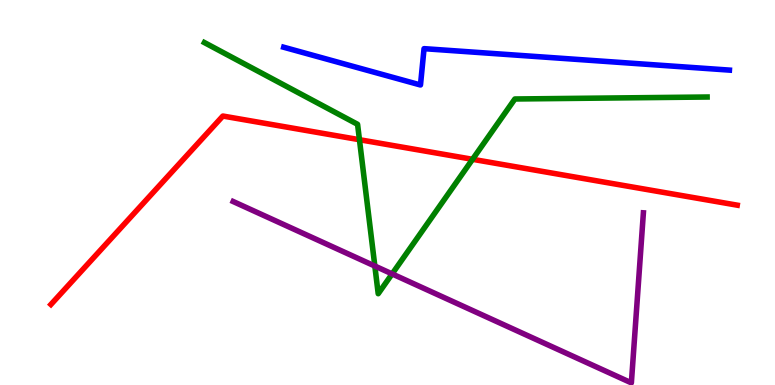[{'lines': ['blue', 'red'], 'intersections': []}, {'lines': ['green', 'red'], 'intersections': [{'x': 4.64, 'y': 6.37}, {'x': 6.1, 'y': 5.86}]}, {'lines': ['purple', 'red'], 'intersections': []}, {'lines': ['blue', 'green'], 'intersections': []}, {'lines': ['blue', 'purple'], 'intersections': []}, {'lines': ['green', 'purple'], 'intersections': [{'x': 4.84, 'y': 3.09}, {'x': 5.06, 'y': 2.89}]}]